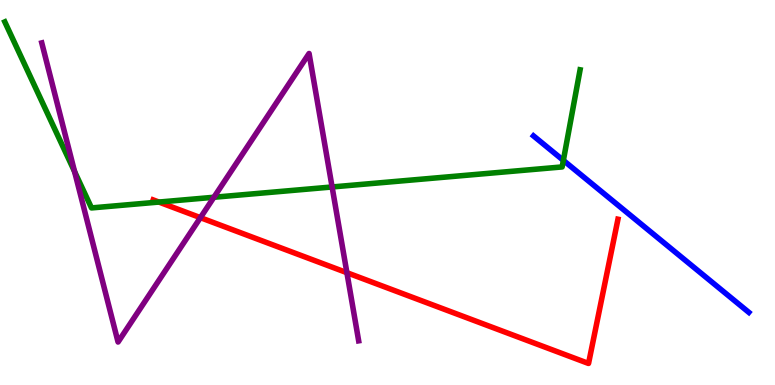[{'lines': ['blue', 'red'], 'intersections': []}, {'lines': ['green', 'red'], 'intersections': [{'x': 2.05, 'y': 4.75}]}, {'lines': ['purple', 'red'], 'intersections': [{'x': 2.59, 'y': 4.35}, {'x': 4.48, 'y': 2.92}]}, {'lines': ['blue', 'green'], 'intersections': [{'x': 7.27, 'y': 5.83}]}, {'lines': ['blue', 'purple'], 'intersections': []}, {'lines': ['green', 'purple'], 'intersections': [{'x': 0.963, 'y': 5.54}, {'x': 2.76, 'y': 4.88}, {'x': 4.29, 'y': 5.14}]}]